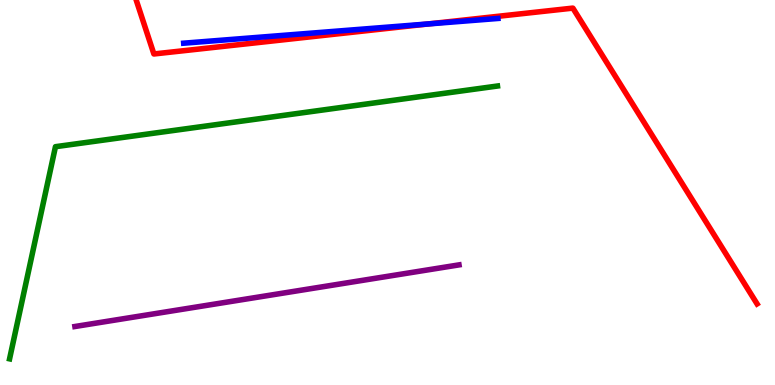[{'lines': ['blue', 'red'], 'intersections': [{'x': 5.53, 'y': 9.38}]}, {'lines': ['green', 'red'], 'intersections': []}, {'lines': ['purple', 'red'], 'intersections': []}, {'lines': ['blue', 'green'], 'intersections': []}, {'lines': ['blue', 'purple'], 'intersections': []}, {'lines': ['green', 'purple'], 'intersections': []}]